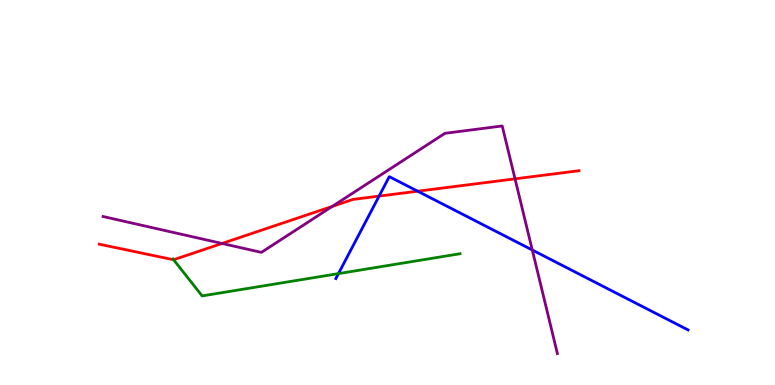[{'lines': ['blue', 'red'], 'intersections': [{'x': 4.89, 'y': 4.91}, {'x': 5.39, 'y': 5.03}]}, {'lines': ['green', 'red'], 'intersections': [{'x': 2.24, 'y': 3.25}]}, {'lines': ['purple', 'red'], 'intersections': [{'x': 2.87, 'y': 3.68}, {'x': 4.29, 'y': 4.64}, {'x': 6.65, 'y': 5.35}]}, {'lines': ['blue', 'green'], 'intersections': [{'x': 4.37, 'y': 2.89}]}, {'lines': ['blue', 'purple'], 'intersections': [{'x': 6.87, 'y': 3.51}]}, {'lines': ['green', 'purple'], 'intersections': []}]